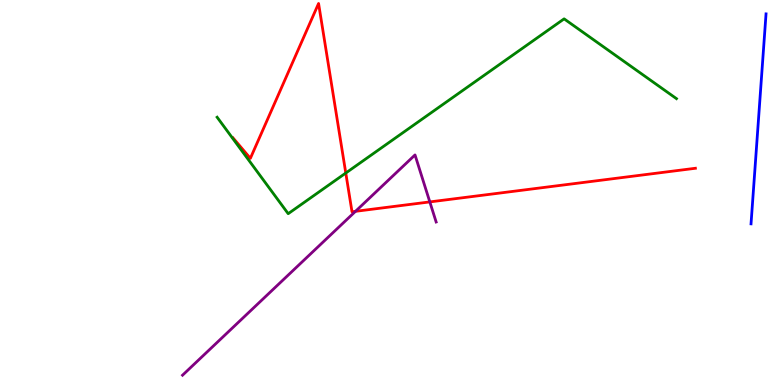[{'lines': ['blue', 'red'], 'intersections': []}, {'lines': ['green', 'red'], 'intersections': [{'x': 4.46, 'y': 5.51}]}, {'lines': ['purple', 'red'], 'intersections': [{'x': 4.59, 'y': 4.51}, {'x': 5.55, 'y': 4.76}]}, {'lines': ['blue', 'green'], 'intersections': []}, {'lines': ['blue', 'purple'], 'intersections': []}, {'lines': ['green', 'purple'], 'intersections': []}]